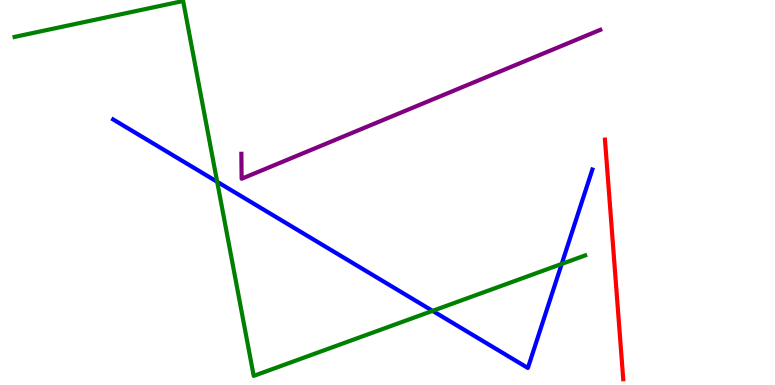[{'lines': ['blue', 'red'], 'intersections': []}, {'lines': ['green', 'red'], 'intersections': []}, {'lines': ['purple', 'red'], 'intersections': []}, {'lines': ['blue', 'green'], 'intersections': [{'x': 2.8, 'y': 5.28}, {'x': 5.58, 'y': 1.93}, {'x': 7.25, 'y': 3.14}]}, {'lines': ['blue', 'purple'], 'intersections': []}, {'lines': ['green', 'purple'], 'intersections': []}]